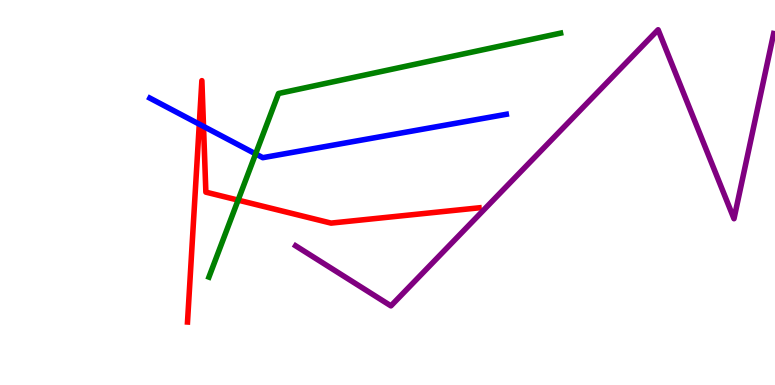[{'lines': ['blue', 'red'], 'intersections': [{'x': 2.57, 'y': 6.77}, {'x': 2.63, 'y': 6.72}]}, {'lines': ['green', 'red'], 'intersections': [{'x': 3.07, 'y': 4.8}]}, {'lines': ['purple', 'red'], 'intersections': []}, {'lines': ['blue', 'green'], 'intersections': [{'x': 3.3, 'y': 6.0}]}, {'lines': ['blue', 'purple'], 'intersections': []}, {'lines': ['green', 'purple'], 'intersections': []}]